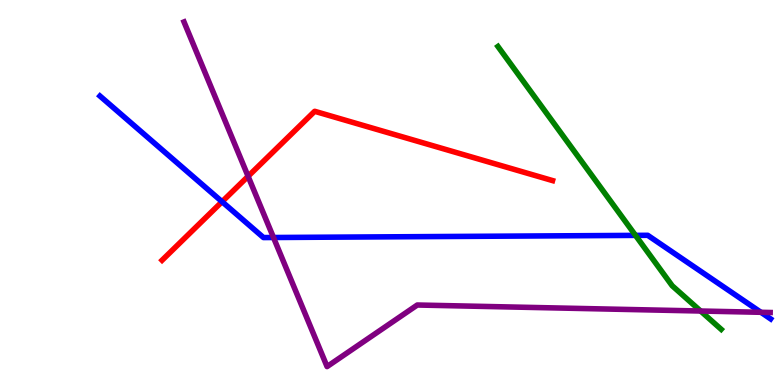[{'lines': ['blue', 'red'], 'intersections': [{'x': 2.87, 'y': 4.76}]}, {'lines': ['green', 'red'], 'intersections': []}, {'lines': ['purple', 'red'], 'intersections': [{'x': 3.2, 'y': 5.42}]}, {'lines': ['blue', 'green'], 'intersections': [{'x': 8.2, 'y': 3.89}]}, {'lines': ['blue', 'purple'], 'intersections': [{'x': 3.53, 'y': 3.83}, {'x': 9.82, 'y': 1.89}]}, {'lines': ['green', 'purple'], 'intersections': [{'x': 9.04, 'y': 1.92}]}]